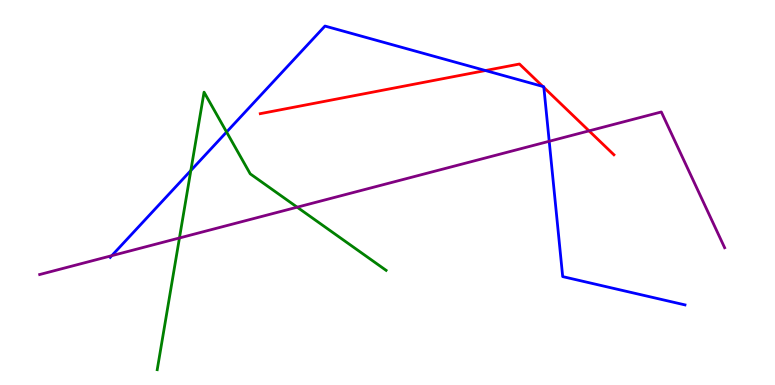[{'lines': ['blue', 'red'], 'intersections': [{'x': 6.26, 'y': 8.17}, {'x': 7.0, 'y': 7.76}, {'x': 7.02, 'y': 7.73}]}, {'lines': ['green', 'red'], 'intersections': []}, {'lines': ['purple', 'red'], 'intersections': [{'x': 7.6, 'y': 6.6}]}, {'lines': ['blue', 'green'], 'intersections': [{'x': 2.46, 'y': 5.57}, {'x': 2.92, 'y': 6.57}]}, {'lines': ['blue', 'purple'], 'intersections': [{'x': 1.44, 'y': 3.36}, {'x': 7.09, 'y': 6.33}]}, {'lines': ['green', 'purple'], 'intersections': [{'x': 2.32, 'y': 3.82}, {'x': 3.83, 'y': 4.62}]}]